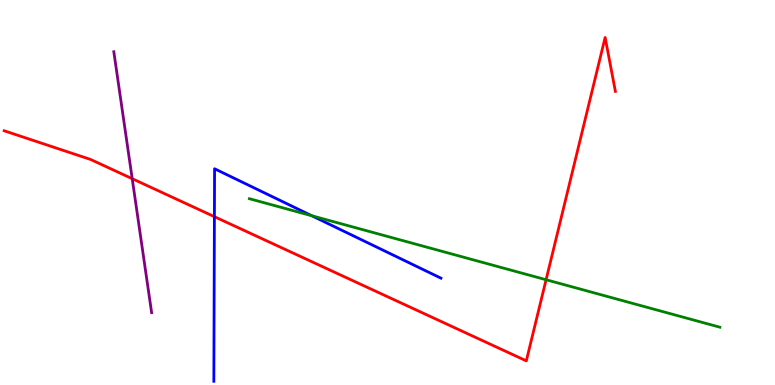[{'lines': ['blue', 'red'], 'intersections': [{'x': 2.77, 'y': 4.37}]}, {'lines': ['green', 'red'], 'intersections': [{'x': 7.05, 'y': 2.73}]}, {'lines': ['purple', 'red'], 'intersections': [{'x': 1.71, 'y': 5.36}]}, {'lines': ['blue', 'green'], 'intersections': [{'x': 4.02, 'y': 4.4}]}, {'lines': ['blue', 'purple'], 'intersections': []}, {'lines': ['green', 'purple'], 'intersections': []}]